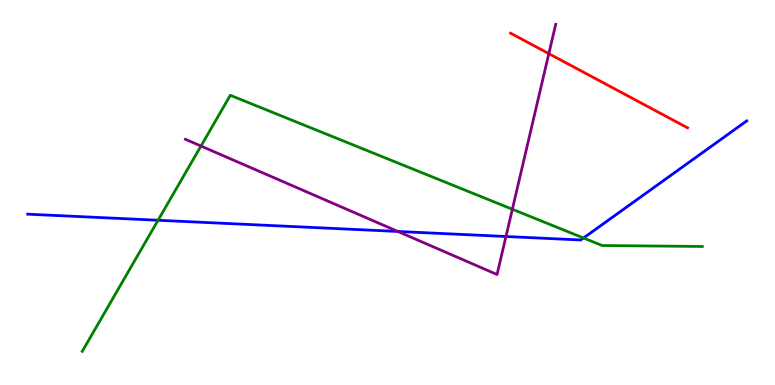[{'lines': ['blue', 'red'], 'intersections': []}, {'lines': ['green', 'red'], 'intersections': []}, {'lines': ['purple', 'red'], 'intersections': [{'x': 7.08, 'y': 8.61}]}, {'lines': ['blue', 'green'], 'intersections': [{'x': 2.04, 'y': 4.28}, {'x': 7.53, 'y': 3.82}]}, {'lines': ['blue', 'purple'], 'intersections': [{'x': 5.13, 'y': 3.99}, {'x': 6.53, 'y': 3.86}]}, {'lines': ['green', 'purple'], 'intersections': [{'x': 2.59, 'y': 6.21}, {'x': 6.61, 'y': 4.56}]}]